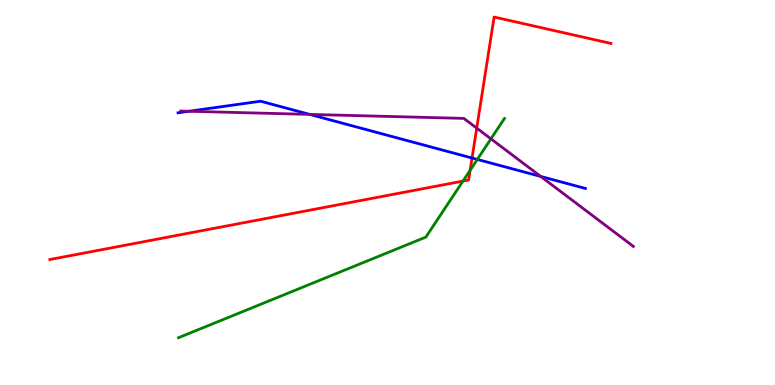[{'lines': ['blue', 'red'], 'intersections': [{'x': 6.09, 'y': 5.9}]}, {'lines': ['green', 'red'], 'intersections': [{'x': 5.97, 'y': 5.3}, {'x': 6.07, 'y': 5.58}]}, {'lines': ['purple', 'red'], 'intersections': [{'x': 6.15, 'y': 6.67}]}, {'lines': ['blue', 'green'], 'intersections': [{'x': 6.16, 'y': 5.86}]}, {'lines': ['blue', 'purple'], 'intersections': [{'x': 2.44, 'y': 7.11}, {'x': 4.0, 'y': 7.03}, {'x': 6.98, 'y': 5.42}]}, {'lines': ['green', 'purple'], 'intersections': [{'x': 6.33, 'y': 6.39}]}]